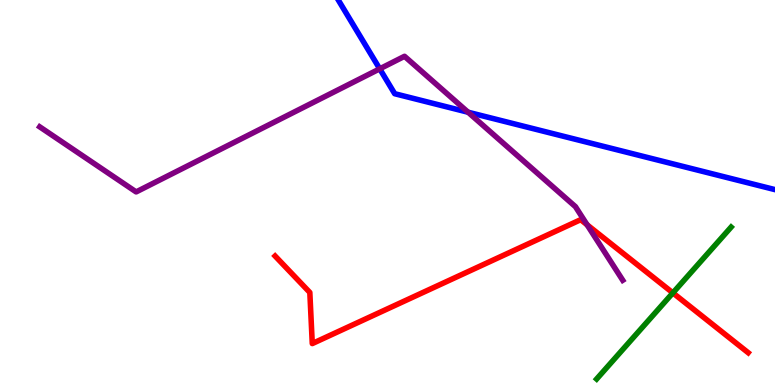[{'lines': ['blue', 'red'], 'intersections': []}, {'lines': ['green', 'red'], 'intersections': [{'x': 8.68, 'y': 2.39}]}, {'lines': ['purple', 'red'], 'intersections': [{'x': 7.58, 'y': 4.16}]}, {'lines': ['blue', 'green'], 'intersections': []}, {'lines': ['blue', 'purple'], 'intersections': [{'x': 4.9, 'y': 8.21}, {'x': 6.04, 'y': 7.09}]}, {'lines': ['green', 'purple'], 'intersections': []}]